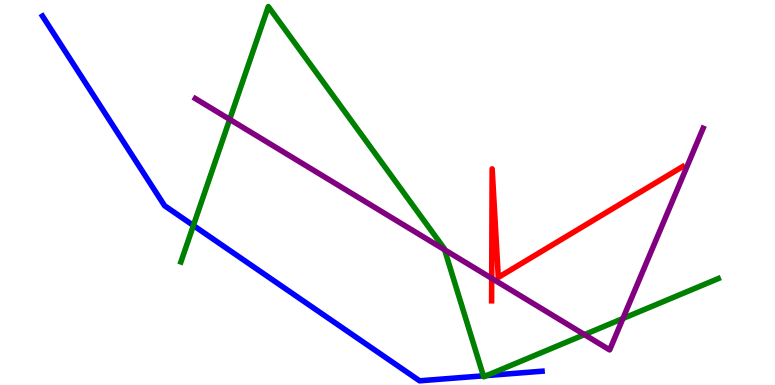[{'lines': ['blue', 'red'], 'intersections': []}, {'lines': ['green', 'red'], 'intersections': []}, {'lines': ['purple', 'red'], 'intersections': [{'x': 6.34, 'y': 2.77}]}, {'lines': ['blue', 'green'], 'intersections': [{'x': 2.5, 'y': 4.14}, {'x': 6.24, 'y': 0.238}, {'x': 6.28, 'y': 0.245}]}, {'lines': ['blue', 'purple'], 'intersections': []}, {'lines': ['green', 'purple'], 'intersections': [{'x': 2.96, 'y': 6.9}, {'x': 5.74, 'y': 3.51}, {'x': 7.54, 'y': 1.31}, {'x': 8.04, 'y': 1.73}]}]